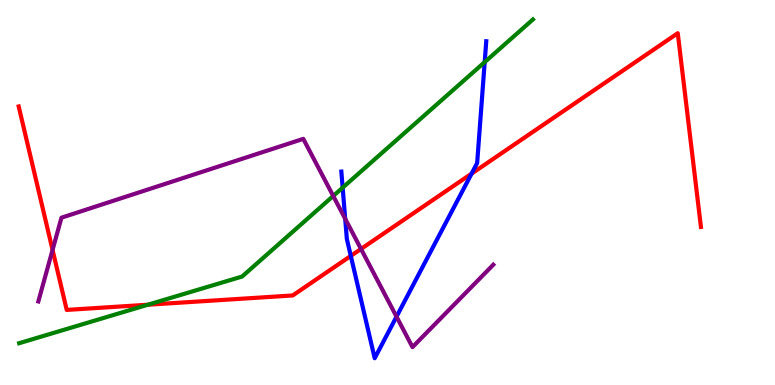[{'lines': ['blue', 'red'], 'intersections': [{'x': 4.53, 'y': 3.35}, {'x': 6.09, 'y': 5.49}]}, {'lines': ['green', 'red'], 'intersections': [{'x': 1.91, 'y': 2.09}]}, {'lines': ['purple', 'red'], 'intersections': [{'x': 0.678, 'y': 3.51}, {'x': 4.66, 'y': 3.53}]}, {'lines': ['blue', 'green'], 'intersections': [{'x': 4.42, 'y': 5.13}, {'x': 6.25, 'y': 8.39}]}, {'lines': ['blue', 'purple'], 'intersections': [{'x': 4.45, 'y': 4.32}, {'x': 5.12, 'y': 1.78}]}, {'lines': ['green', 'purple'], 'intersections': [{'x': 4.3, 'y': 4.91}]}]